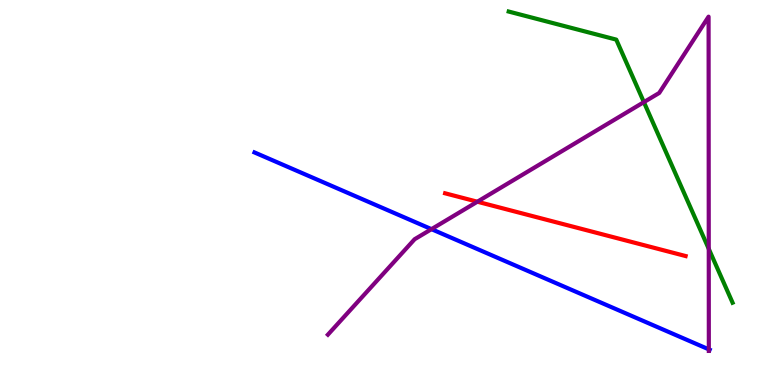[{'lines': ['blue', 'red'], 'intersections': []}, {'lines': ['green', 'red'], 'intersections': []}, {'lines': ['purple', 'red'], 'intersections': [{'x': 6.16, 'y': 4.76}]}, {'lines': ['blue', 'green'], 'intersections': []}, {'lines': ['blue', 'purple'], 'intersections': [{'x': 5.57, 'y': 4.05}, {'x': 9.15, 'y': 0.926}]}, {'lines': ['green', 'purple'], 'intersections': [{'x': 8.31, 'y': 7.35}, {'x': 9.15, 'y': 3.54}]}]